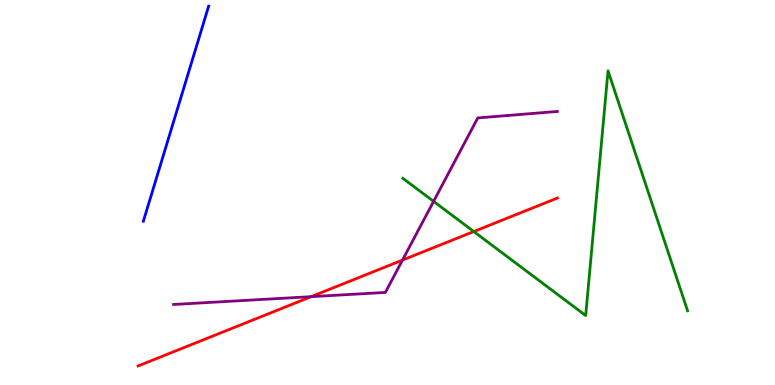[{'lines': ['blue', 'red'], 'intersections': []}, {'lines': ['green', 'red'], 'intersections': [{'x': 6.11, 'y': 3.99}]}, {'lines': ['purple', 'red'], 'intersections': [{'x': 4.02, 'y': 2.29}, {'x': 5.19, 'y': 3.24}]}, {'lines': ['blue', 'green'], 'intersections': []}, {'lines': ['blue', 'purple'], 'intersections': []}, {'lines': ['green', 'purple'], 'intersections': [{'x': 5.59, 'y': 4.77}]}]